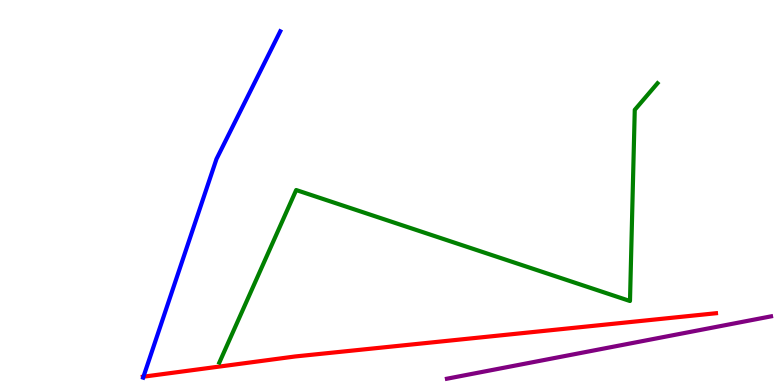[{'lines': ['blue', 'red'], 'intersections': [{'x': 1.85, 'y': 0.216}]}, {'lines': ['green', 'red'], 'intersections': []}, {'lines': ['purple', 'red'], 'intersections': []}, {'lines': ['blue', 'green'], 'intersections': []}, {'lines': ['blue', 'purple'], 'intersections': []}, {'lines': ['green', 'purple'], 'intersections': []}]